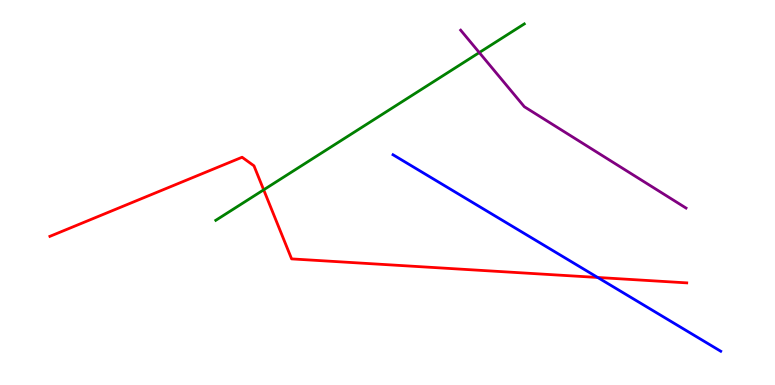[{'lines': ['blue', 'red'], 'intersections': [{'x': 7.71, 'y': 2.79}]}, {'lines': ['green', 'red'], 'intersections': [{'x': 3.4, 'y': 5.07}]}, {'lines': ['purple', 'red'], 'intersections': []}, {'lines': ['blue', 'green'], 'intersections': []}, {'lines': ['blue', 'purple'], 'intersections': []}, {'lines': ['green', 'purple'], 'intersections': [{'x': 6.18, 'y': 8.63}]}]